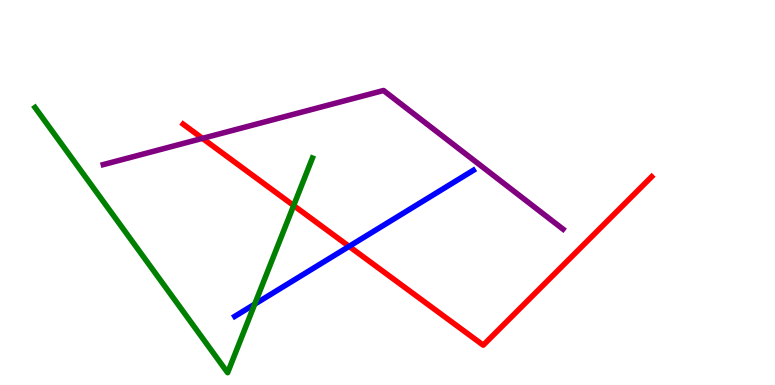[{'lines': ['blue', 'red'], 'intersections': [{'x': 4.5, 'y': 3.6}]}, {'lines': ['green', 'red'], 'intersections': [{'x': 3.79, 'y': 4.66}]}, {'lines': ['purple', 'red'], 'intersections': [{'x': 2.61, 'y': 6.41}]}, {'lines': ['blue', 'green'], 'intersections': [{'x': 3.29, 'y': 2.1}]}, {'lines': ['blue', 'purple'], 'intersections': []}, {'lines': ['green', 'purple'], 'intersections': []}]